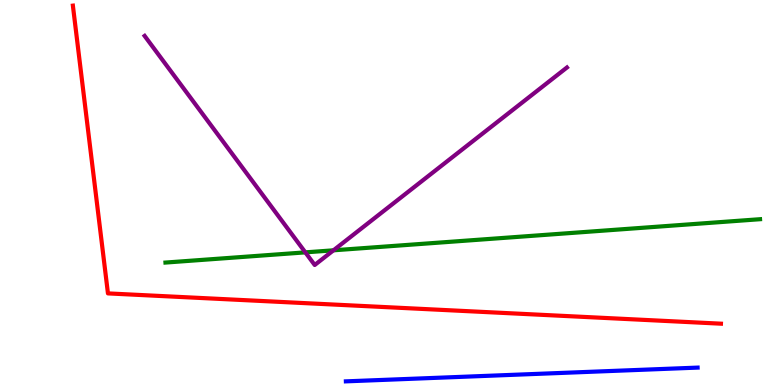[{'lines': ['blue', 'red'], 'intersections': []}, {'lines': ['green', 'red'], 'intersections': []}, {'lines': ['purple', 'red'], 'intersections': []}, {'lines': ['blue', 'green'], 'intersections': []}, {'lines': ['blue', 'purple'], 'intersections': []}, {'lines': ['green', 'purple'], 'intersections': [{'x': 3.94, 'y': 3.45}, {'x': 4.3, 'y': 3.5}]}]